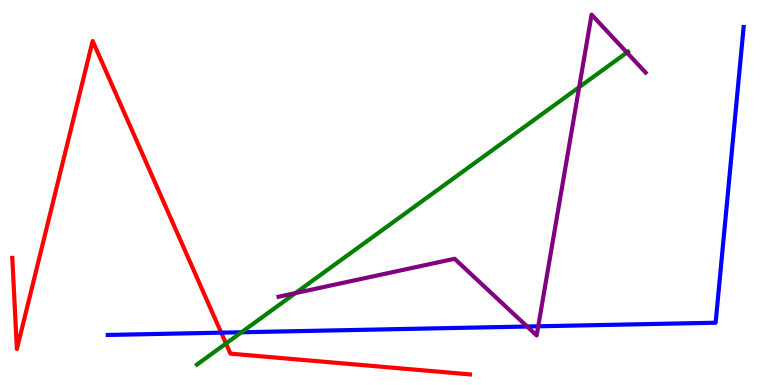[{'lines': ['blue', 'red'], 'intersections': [{'x': 2.85, 'y': 1.36}]}, {'lines': ['green', 'red'], 'intersections': [{'x': 2.92, 'y': 1.08}]}, {'lines': ['purple', 'red'], 'intersections': []}, {'lines': ['blue', 'green'], 'intersections': [{'x': 3.12, 'y': 1.37}]}, {'lines': ['blue', 'purple'], 'intersections': [{'x': 6.8, 'y': 1.52}, {'x': 6.95, 'y': 1.52}]}, {'lines': ['green', 'purple'], 'intersections': [{'x': 3.81, 'y': 2.39}, {'x': 7.47, 'y': 7.74}, {'x': 8.09, 'y': 8.64}]}]